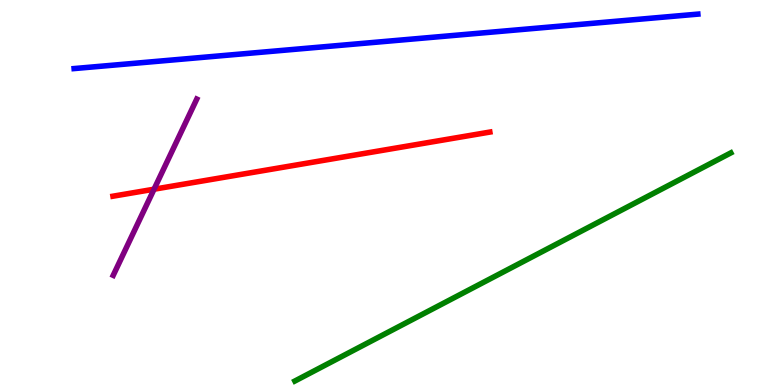[{'lines': ['blue', 'red'], 'intersections': []}, {'lines': ['green', 'red'], 'intersections': []}, {'lines': ['purple', 'red'], 'intersections': [{'x': 1.99, 'y': 5.09}]}, {'lines': ['blue', 'green'], 'intersections': []}, {'lines': ['blue', 'purple'], 'intersections': []}, {'lines': ['green', 'purple'], 'intersections': []}]